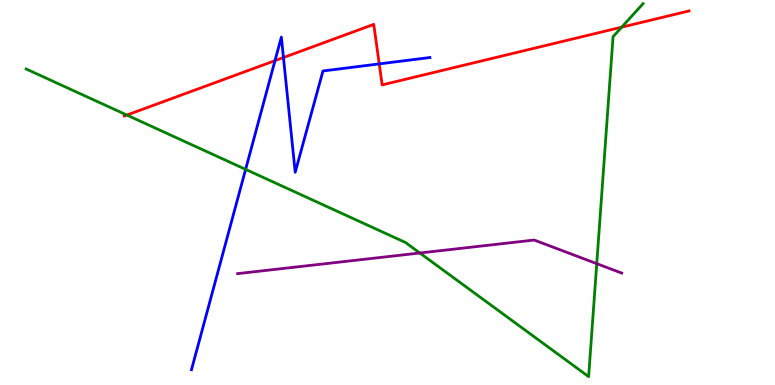[{'lines': ['blue', 'red'], 'intersections': [{'x': 3.55, 'y': 8.42}, {'x': 3.66, 'y': 8.51}, {'x': 4.89, 'y': 8.34}]}, {'lines': ['green', 'red'], 'intersections': [{'x': 1.64, 'y': 7.01}, {'x': 8.02, 'y': 9.29}]}, {'lines': ['purple', 'red'], 'intersections': []}, {'lines': ['blue', 'green'], 'intersections': [{'x': 3.17, 'y': 5.6}]}, {'lines': ['blue', 'purple'], 'intersections': []}, {'lines': ['green', 'purple'], 'intersections': [{'x': 5.42, 'y': 3.43}, {'x': 7.7, 'y': 3.15}]}]